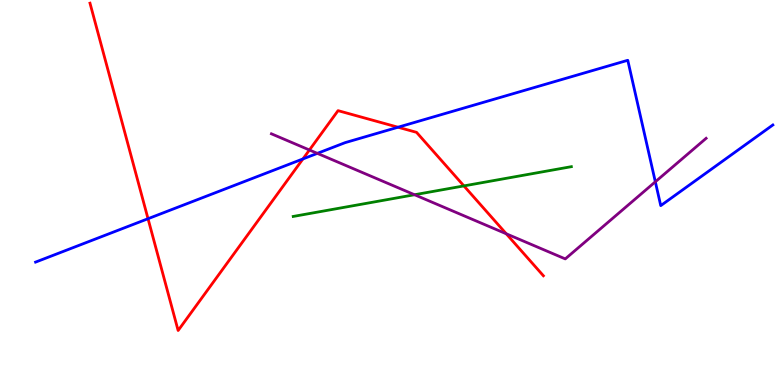[{'lines': ['blue', 'red'], 'intersections': [{'x': 1.91, 'y': 4.32}, {'x': 3.91, 'y': 5.87}, {'x': 5.14, 'y': 6.7}]}, {'lines': ['green', 'red'], 'intersections': [{'x': 5.99, 'y': 5.17}]}, {'lines': ['purple', 'red'], 'intersections': [{'x': 3.99, 'y': 6.1}, {'x': 6.53, 'y': 3.93}]}, {'lines': ['blue', 'green'], 'intersections': []}, {'lines': ['blue', 'purple'], 'intersections': [{'x': 4.09, 'y': 6.02}, {'x': 8.46, 'y': 5.28}]}, {'lines': ['green', 'purple'], 'intersections': [{'x': 5.35, 'y': 4.94}]}]